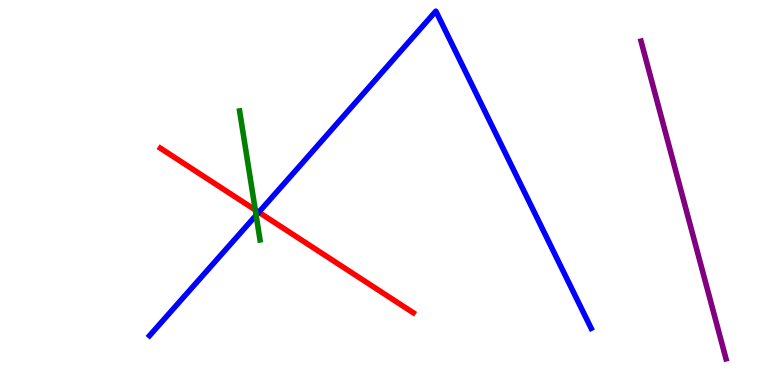[{'lines': ['blue', 'red'], 'intersections': [{'x': 3.34, 'y': 4.49}]}, {'lines': ['green', 'red'], 'intersections': [{'x': 3.29, 'y': 4.55}]}, {'lines': ['purple', 'red'], 'intersections': []}, {'lines': ['blue', 'green'], 'intersections': [{'x': 3.3, 'y': 4.41}]}, {'lines': ['blue', 'purple'], 'intersections': []}, {'lines': ['green', 'purple'], 'intersections': []}]